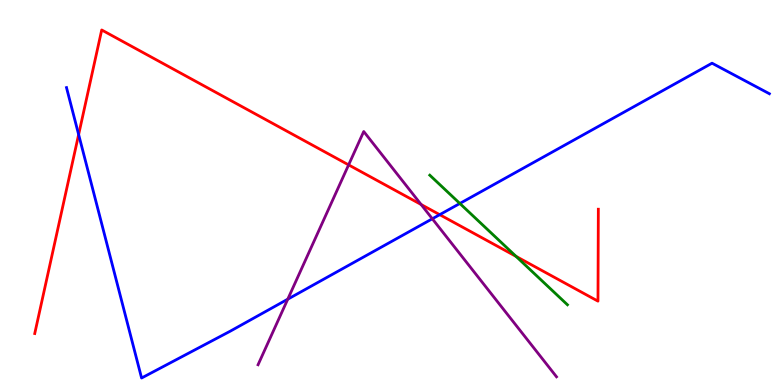[{'lines': ['blue', 'red'], 'intersections': [{'x': 1.01, 'y': 6.51}, {'x': 5.67, 'y': 4.42}]}, {'lines': ['green', 'red'], 'intersections': [{'x': 6.66, 'y': 3.34}]}, {'lines': ['purple', 'red'], 'intersections': [{'x': 4.5, 'y': 5.72}, {'x': 5.43, 'y': 4.69}]}, {'lines': ['blue', 'green'], 'intersections': [{'x': 5.93, 'y': 4.71}]}, {'lines': ['blue', 'purple'], 'intersections': [{'x': 3.71, 'y': 2.23}, {'x': 5.58, 'y': 4.32}]}, {'lines': ['green', 'purple'], 'intersections': []}]